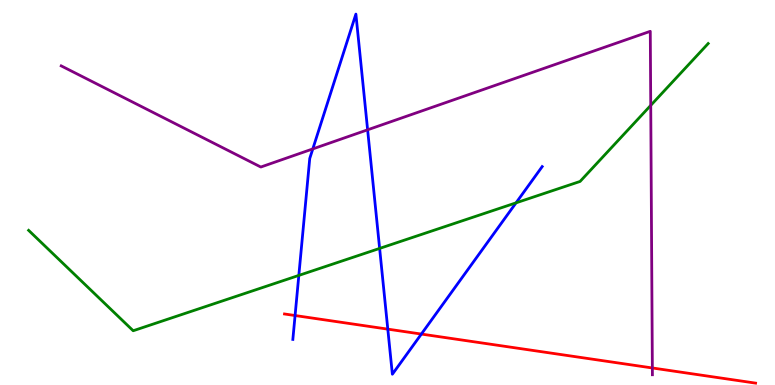[{'lines': ['blue', 'red'], 'intersections': [{'x': 3.81, 'y': 1.8}, {'x': 5.0, 'y': 1.45}, {'x': 5.44, 'y': 1.32}]}, {'lines': ['green', 'red'], 'intersections': []}, {'lines': ['purple', 'red'], 'intersections': [{'x': 8.42, 'y': 0.442}]}, {'lines': ['blue', 'green'], 'intersections': [{'x': 3.86, 'y': 2.85}, {'x': 4.9, 'y': 3.55}, {'x': 6.66, 'y': 4.73}]}, {'lines': ['blue', 'purple'], 'intersections': [{'x': 4.04, 'y': 6.13}, {'x': 4.74, 'y': 6.63}]}, {'lines': ['green', 'purple'], 'intersections': [{'x': 8.4, 'y': 7.26}]}]